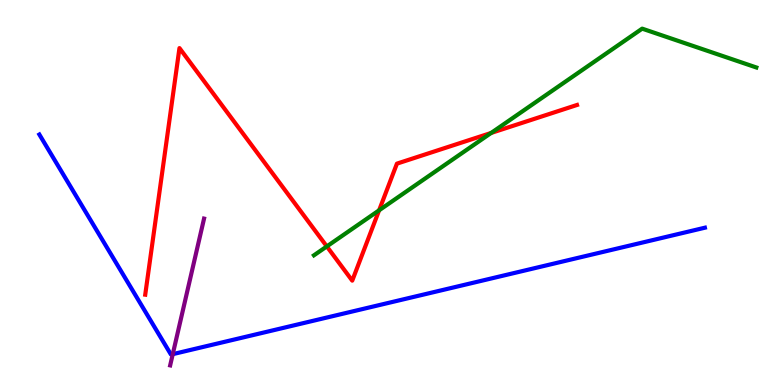[{'lines': ['blue', 'red'], 'intersections': []}, {'lines': ['green', 'red'], 'intersections': [{'x': 4.22, 'y': 3.6}, {'x': 4.89, 'y': 4.54}, {'x': 6.34, 'y': 6.55}]}, {'lines': ['purple', 'red'], 'intersections': []}, {'lines': ['blue', 'green'], 'intersections': []}, {'lines': ['blue', 'purple'], 'intersections': [{'x': 2.23, 'y': 0.801}]}, {'lines': ['green', 'purple'], 'intersections': []}]